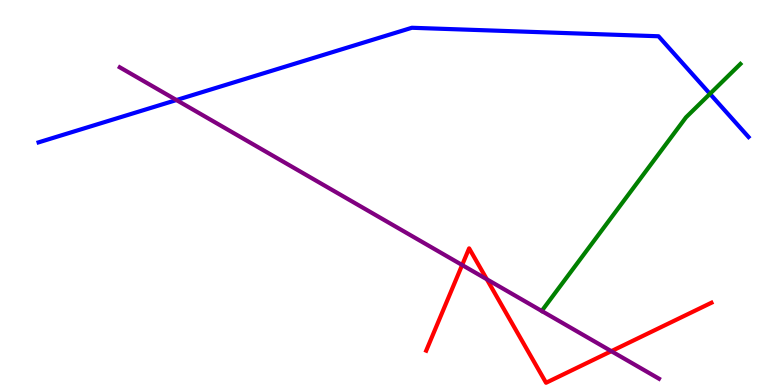[{'lines': ['blue', 'red'], 'intersections': []}, {'lines': ['green', 'red'], 'intersections': []}, {'lines': ['purple', 'red'], 'intersections': [{'x': 5.96, 'y': 3.12}, {'x': 6.28, 'y': 2.75}, {'x': 7.89, 'y': 0.878}]}, {'lines': ['blue', 'green'], 'intersections': [{'x': 9.16, 'y': 7.56}]}, {'lines': ['blue', 'purple'], 'intersections': [{'x': 2.28, 'y': 7.4}]}, {'lines': ['green', 'purple'], 'intersections': []}]